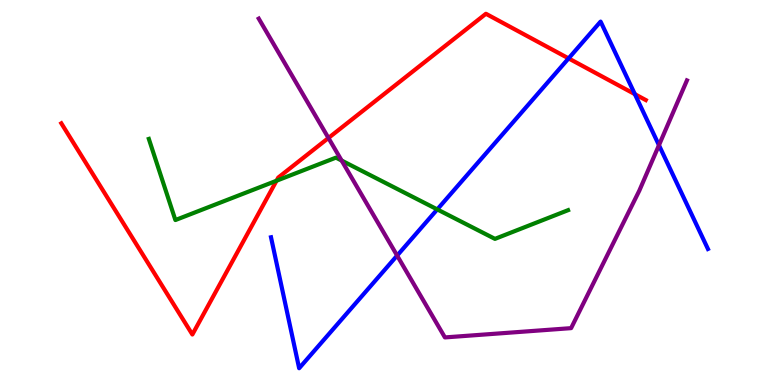[{'lines': ['blue', 'red'], 'intersections': [{'x': 7.34, 'y': 8.48}, {'x': 8.19, 'y': 7.55}]}, {'lines': ['green', 'red'], 'intersections': [{'x': 3.57, 'y': 5.31}]}, {'lines': ['purple', 'red'], 'intersections': [{'x': 4.24, 'y': 6.42}]}, {'lines': ['blue', 'green'], 'intersections': [{'x': 5.64, 'y': 4.56}]}, {'lines': ['blue', 'purple'], 'intersections': [{'x': 5.12, 'y': 3.36}, {'x': 8.5, 'y': 6.23}]}, {'lines': ['green', 'purple'], 'intersections': [{'x': 4.41, 'y': 5.83}]}]